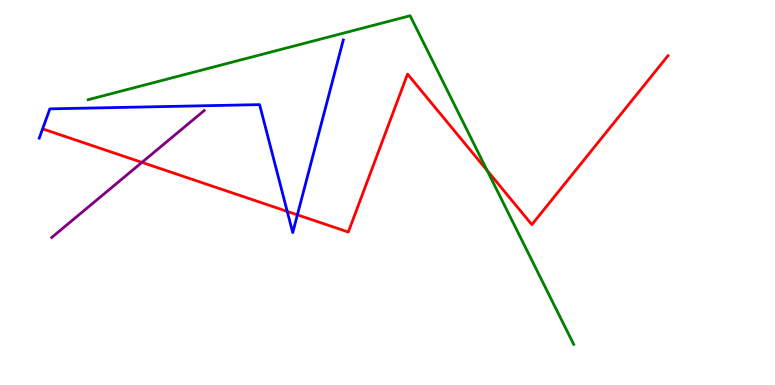[{'lines': ['blue', 'red'], 'intersections': [{'x': 3.71, 'y': 4.51}, {'x': 3.84, 'y': 4.42}]}, {'lines': ['green', 'red'], 'intersections': [{'x': 6.29, 'y': 5.57}]}, {'lines': ['purple', 'red'], 'intersections': [{'x': 1.83, 'y': 5.78}]}, {'lines': ['blue', 'green'], 'intersections': []}, {'lines': ['blue', 'purple'], 'intersections': []}, {'lines': ['green', 'purple'], 'intersections': []}]